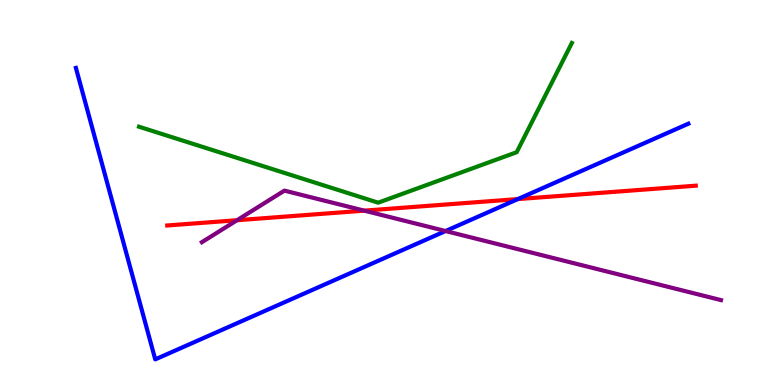[{'lines': ['blue', 'red'], 'intersections': [{'x': 6.68, 'y': 4.83}]}, {'lines': ['green', 'red'], 'intersections': []}, {'lines': ['purple', 'red'], 'intersections': [{'x': 3.06, 'y': 4.28}, {'x': 4.7, 'y': 4.53}]}, {'lines': ['blue', 'green'], 'intersections': []}, {'lines': ['blue', 'purple'], 'intersections': [{'x': 5.75, 'y': 4.0}]}, {'lines': ['green', 'purple'], 'intersections': []}]